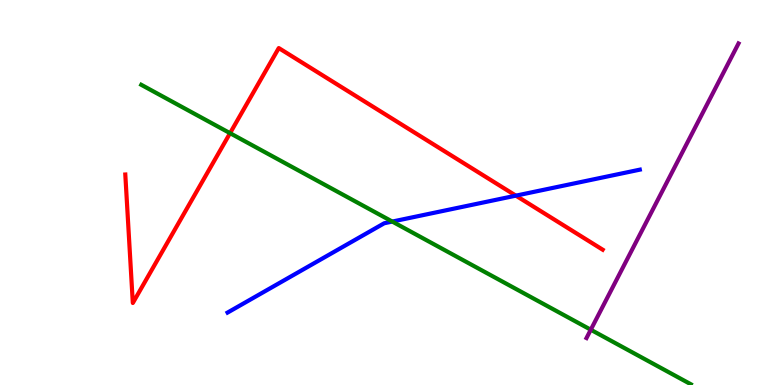[{'lines': ['blue', 'red'], 'intersections': [{'x': 6.66, 'y': 4.92}]}, {'lines': ['green', 'red'], 'intersections': [{'x': 2.97, 'y': 6.54}]}, {'lines': ['purple', 'red'], 'intersections': []}, {'lines': ['blue', 'green'], 'intersections': [{'x': 5.06, 'y': 4.25}]}, {'lines': ['blue', 'purple'], 'intersections': []}, {'lines': ['green', 'purple'], 'intersections': [{'x': 7.62, 'y': 1.44}]}]